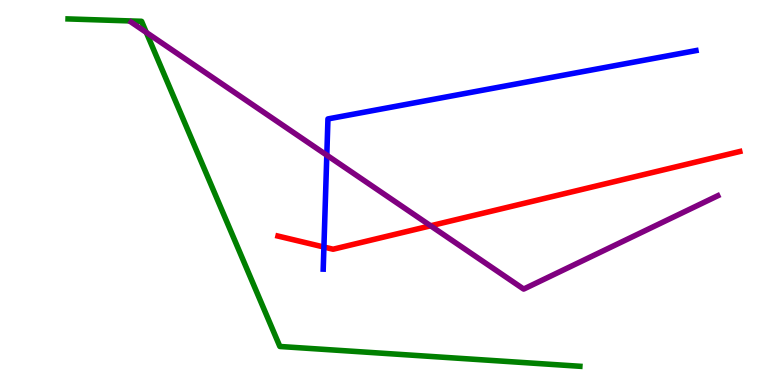[{'lines': ['blue', 'red'], 'intersections': [{'x': 4.18, 'y': 3.58}]}, {'lines': ['green', 'red'], 'intersections': []}, {'lines': ['purple', 'red'], 'intersections': [{'x': 5.56, 'y': 4.14}]}, {'lines': ['blue', 'green'], 'intersections': []}, {'lines': ['blue', 'purple'], 'intersections': [{'x': 4.22, 'y': 5.97}]}, {'lines': ['green', 'purple'], 'intersections': [{'x': 1.89, 'y': 9.16}]}]